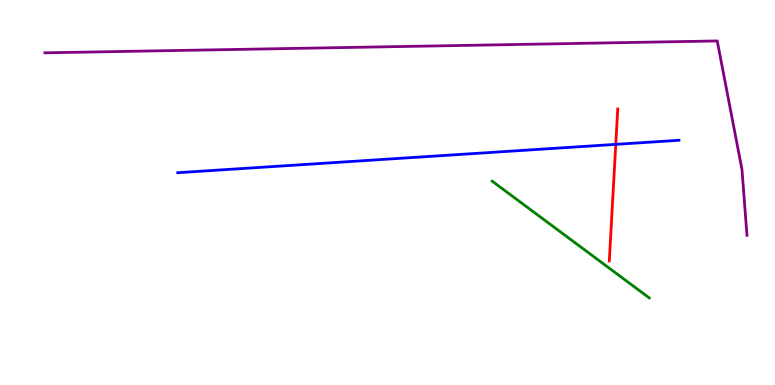[{'lines': ['blue', 'red'], 'intersections': [{'x': 7.95, 'y': 6.25}]}, {'lines': ['green', 'red'], 'intersections': []}, {'lines': ['purple', 'red'], 'intersections': []}, {'lines': ['blue', 'green'], 'intersections': []}, {'lines': ['blue', 'purple'], 'intersections': []}, {'lines': ['green', 'purple'], 'intersections': []}]